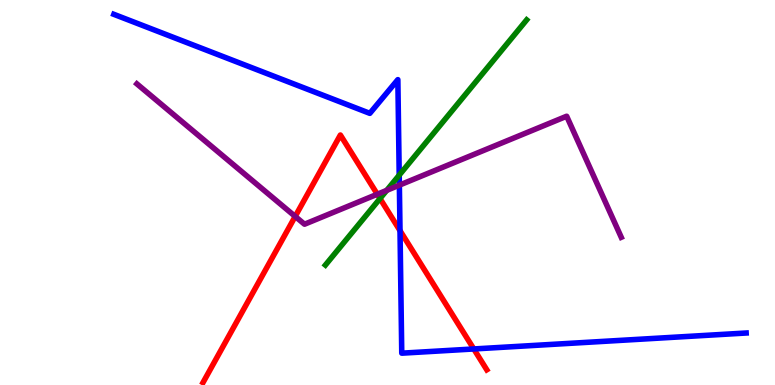[{'lines': ['blue', 'red'], 'intersections': [{'x': 5.16, 'y': 4.01}, {'x': 6.11, 'y': 0.936}]}, {'lines': ['green', 'red'], 'intersections': [{'x': 4.9, 'y': 4.84}]}, {'lines': ['purple', 'red'], 'intersections': [{'x': 3.81, 'y': 4.38}, {'x': 4.87, 'y': 4.96}]}, {'lines': ['blue', 'green'], 'intersections': [{'x': 5.15, 'y': 5.45}]}, {'lines': ['blue', 'purple'], 'intersections': [{'x': 5.15, 'y': 5.19}]}, {'lines': ['green', 'purple'], 'intersections': [{'x': 4.99, 'y': 5.06}]}]